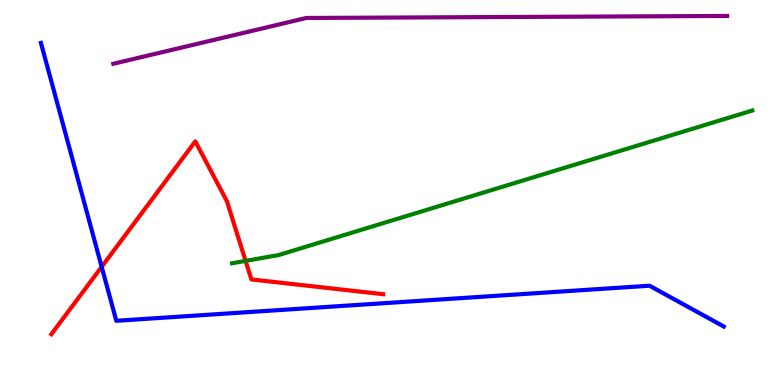[{'lines': ['blue', 'red'], 'intersections': [{'x': 1.31, 'y': 3.07}]}, {'lines': ['green', 'red'], 'intersections': [{'x': 3.17, 'y': 3.22}]}, {'lines': ['purple', 'red'], 'intersections': []}, {'lines': ['blue', 'green'], 'intersections': []}, {'lines': ['blue', 'purple'], 'intersections': []}, {'lines': ['green', 'purple'], 'intersections': []}]